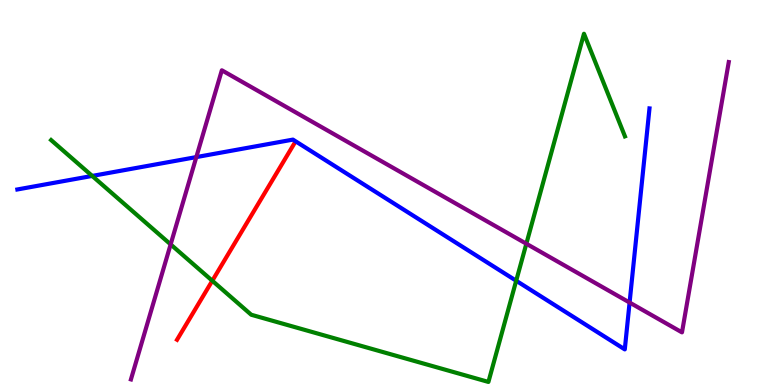[{'lines': ['blue', 'red'], 'intersections': []}, {'lines': ['green', 'red'], 'intersections': [{'x': 2.74, 'y': 2.71}]}, {'lines': ['purple', 'red'], 'intersections': []}, {'lines': ['blue', 'green'], 'intersections': [{'x': 1.19, 'y': 5.43}, {'x': 6.66, 'y': 2.71}]}, {'lines': ['blue', 'purple'], 'intersections': [{'x': 2.53, 'y': 5.92}, {'x': 8.12, 'y': 2.14}]}, {'lines': ['green', 'purple'], 'intersections': [{'x': 2.2, 'y': 3.65}, {'x': 6.79, 'y': 3.67}]}]